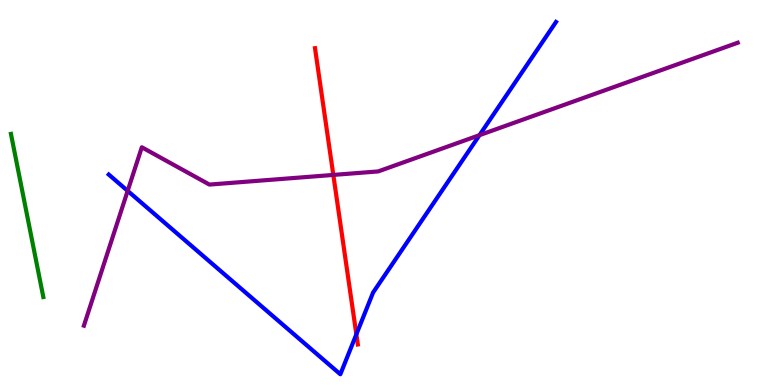[{'lines': ['blue', 'red'], 'intersections': [{'x': 4.6, 'y': 1.32}]}, {'lines': ['green', 'red'], 'intersections': []}, {'lines': ['purple', 'red'], 'intersections': [{'x': 4.3, 'y': 5.46}]}, {'lines': ['blue', 'green'], 'intersections': []}, {'lines': ['blue', 'purple'], 'intersections': [{'x': 1.65, 'y': 5.04}, {'x': 6.19, 'y': 6.49}]}, {'lines': ['green', 'purple'], 'intersections': []}]